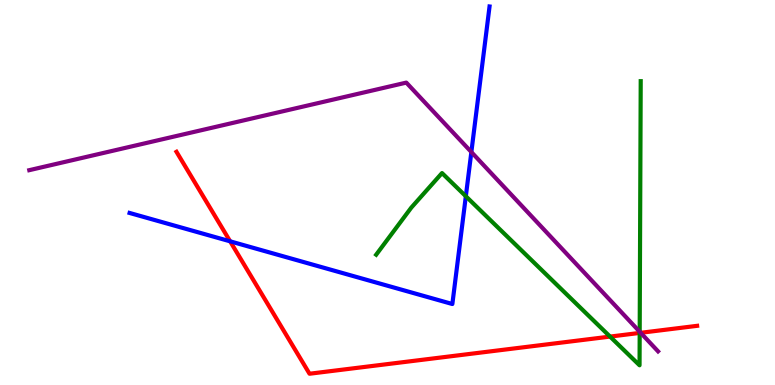[{'lines': ['blue', 'red'], 'intersections': [{'x': 2.97, 'y': 3.73}]}, {'lines': ['green', 'red'], 'intersections': [{'x': 7.87, 'y': 1.26}, {'x': 8.25, 'y': 1.35}]}, {'lines': ['purple', 'red'], 'intersections': [{'x': 8.27, 'y': 1.36}]}, {'lines': ['blue', 'green'], 'intersections': [{'x': 6.01, 'y': 4.9}]}, {'lines': ['blue', 'purple'], 'intersections': [{'x': 6.08, 'y': 6.05}]}, {'lines': ['green', 'purple'], 'intersections': [{'x': 8.25, 'y': 1.38}]}]